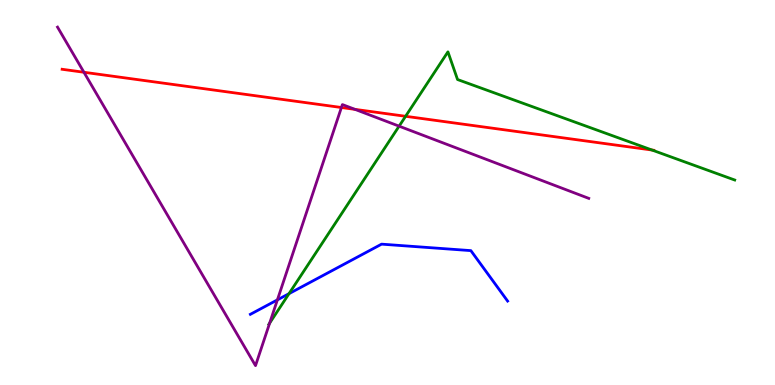[{'lines': ['blue', 'red'], 'intersections': []}, {'lines': ['green', 'red'], 'intersections': [{'x': 5.23, 'y': 6.98}, {'x': 8.41, 'y': 6.1}]}, {'lines': ['purple', 'red'], 'intersections': [{'x': 1.08, 'y': 8.12}, {'x': 4.41, 'y': 7.21}, {'x': 4.58, 'y': 7.16}]}, {'lines': ['blue', 'green'], 'intersections': [{'x': 3.73, 'y': 2.37}]}, {'lines': ['blue', 'purple'], 'intersections': [{'x': 3.58, 'y': 2.21}]}, {'lines': ['green', 'purple'], 'intersections': [{'x': 3.48, 'y': 1.61}, {'x': 5.15, 'y': 6.72}]}]